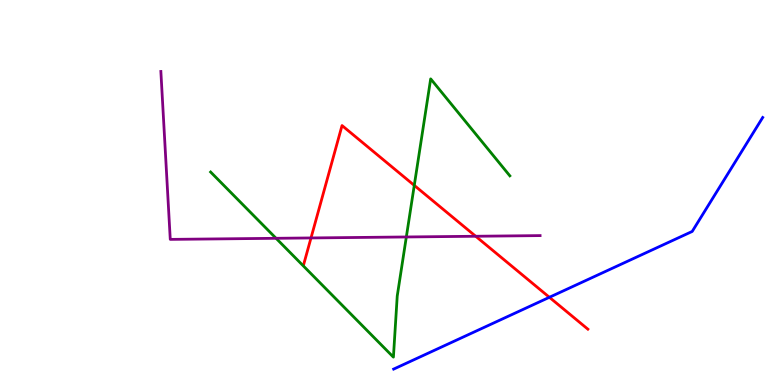[{'lines': ['blue', 'red'], 'intersections': [{'x': 7.09, 'y': 2.28}]}, {'lines': ['green', 'red'], 'intersections': [{'x': 5.35, 'y': 5.18}]}, {'lines': ['purple', 'red'], 'intersections': [{'x': 4.01, 'y': 3.82}, {'x': 6.14, 'y': 3.86}]}, {'lines': ['blue', 'green'], 'intersections': []}, {'lines': ['blue', 'purple'], 'intersections': []}, {'lines': ['green', 'purple'], 'intersections': [{'x': 3.56, 'y': 3.81}, {'x': 5.24, 'y': 3.84}]}]